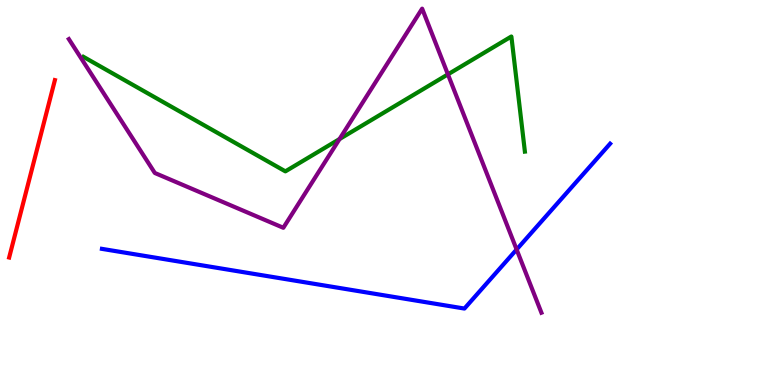[{'lines': ['blue', 'red'], 'intersections': []}, {'lines': ['green', 'red'], 'intersections': []}, {'lines': ['purple', 'red'], 'intersections': []}, {'lines': ['blue', 'green'], 'intersections': []}, {'lines': ['blue', 'purple'], 'intersections': [{'x': 6.67, 'y': 3.52}]}, {'lines': ['green', 'purple'], 'intersections': [{'x': 4.38, 'y': 6.39}, {'x': 5.78, 'y': 8.07}]}]